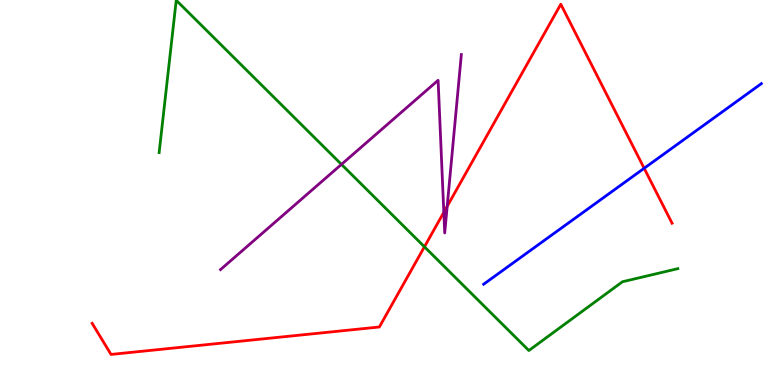[{'lines': ['blue', 'red'], 'intersections': [{'x': 8.31, 'y': 5.63}]}, {'lines': ['green', 'red'], 'intersections': [{'x': 5.48, 'y': 3.59}]}, {'lines': ['purple', 'red'], 'intersections': [{'x': 5.73, 'y': 4.49}, {'x': 5.77, 'y': 4.64}]}, {'lines': ['blue', 'green'], 'intersections': []}, {'lines': ['blue', 'purple'], 'intersections': []}, {'lines': ['green', 'purple'], 'intersections': [{'x': 4.41, 'y': 5.73}]}]